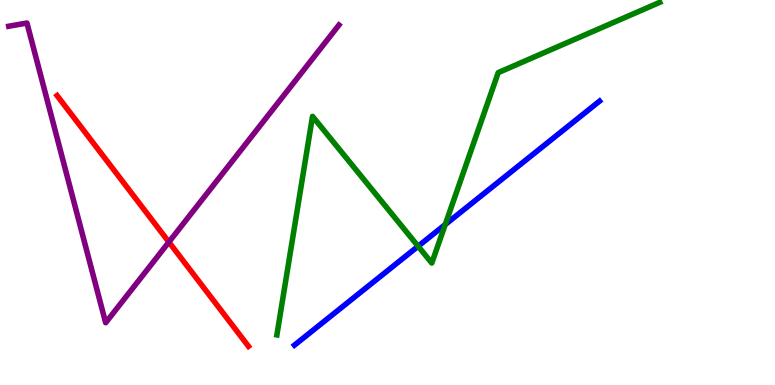[{'lines': ['blue', 'red'], 'intersections': []}, {'lines': ['green', 'red'], 'intersections': []}, {'lines': ['purple', 'red'], 'intersections': [{'x': 2.18, 'y': 3.71}]}, {'lines': ['blue', 'green'], 'intersections': [{'x': 5.4, 'y': 3.6}, {'x': 5.74, 'y': 4.17}]}, {'lines': ['blue', 'purple'], 'intersections': []}, {'lines': ['green', 'purple'], 'intersections': []}]